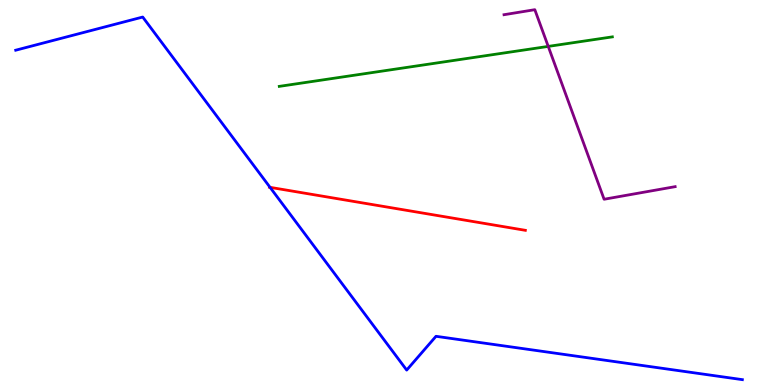[{'lines': ['blue', 'red'], 'intersections': [{'x': 3.48, 'y': 5.13}]}, {'lines': ['green', 'red'], 'intersections': []}, {'lines': ['purple', 'red'], 'intersections': []}, {'lines': ['blue', 'green'], 'intersections': []}, {'lines': ['blue', 'purple'], 'intersections': []}, {'lines': ['green', 'purple'], 'intersections': [{'x': 7.07, 'y': 8.79}]}]